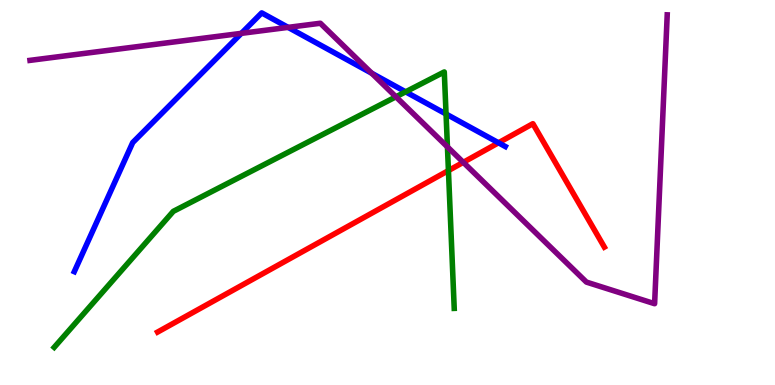[{'lines': ['blue', 'red'], 'intersections': [{'x': 6.43, 'y': 6.29}]}, {'lines': ['green', 'red'], 'intersections': [{'x': 5.79, 'y': 5.57}]}, {'lines': ['purple', 'red'], 'intersections': [{'x': 5.98, 'y': 5.78}]}, {'lines': ['blue', 'green'], 'intersections': [{'x': 5.23, 'y': 7.61}, {'x': 5.76, 'y': 7.04}]}, {'lines': ['blue', 'purple'], 'intersections': [{'x': 3.11, 'y': 9.13}, {'x': 3.72, 'y': 9.29}, {'x': 4.8, 'y': 8.1}]}, {'lines': ['green', 'purple'], 'intersections': [{'x': 5.11, 'y': 7.49}, {'x': 5.77, 'y': 6.18}]}]